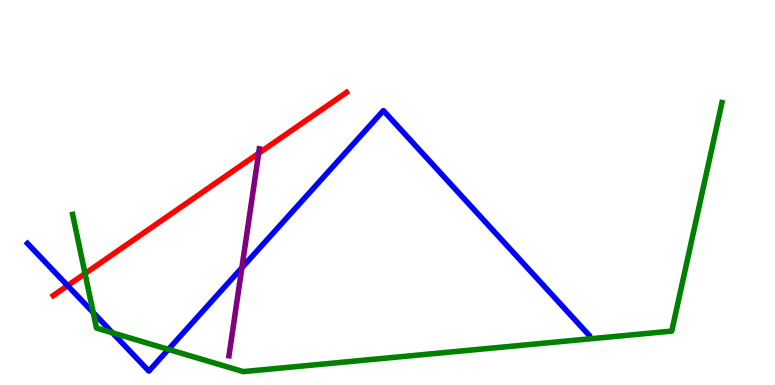[{'lines': ['blue', 'red'], 'intersections': [{'x': 0.872, 'y': 2.58}]}, {'lines': ['green', 'red'], 'intersections': [{'x': 1.1, 'y': 2.89}]}, {'lines': ['purple', 'red'], 'intersections': [{'x': 3.34, 'y': 6.02}]}, {'lines': ['blue', 'green'], 'intersections': [{'x': 1.2, 'y': 1.88}, {'x': 1.45, 'y': 1.36}, {'x': 2.17, 'y': 0.925}]}, {'lines': ['blue', 'purple'], 'intersections': [{'x': 3.12, 'y': 3.04}]}, {'lines': ['green', 'purple'], 'intersections': []}]